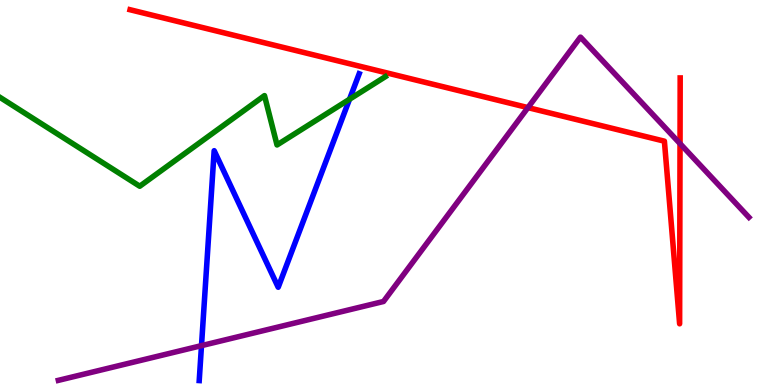[{'lines': ['blue', 'red'], 'intersections': []}, {'lines': ['green', 'red'], 'intersections': []}, {'lines': ['purple', 'red'], 'intersections': [{'x': 6.81, 'y': 7.2}, {'x': 8.77, 'y': 6.27}]}, {'lines': ['blue', 'green'], 'intersections': [{'x': 4.51, 'y': 7.42}]}, {'lines': ['blue', 'purple'], 'intersections': [{'x': 2.6, 'y': 1.02}]}, {'lines': ['green', 'purple'], 'intersections': []}]